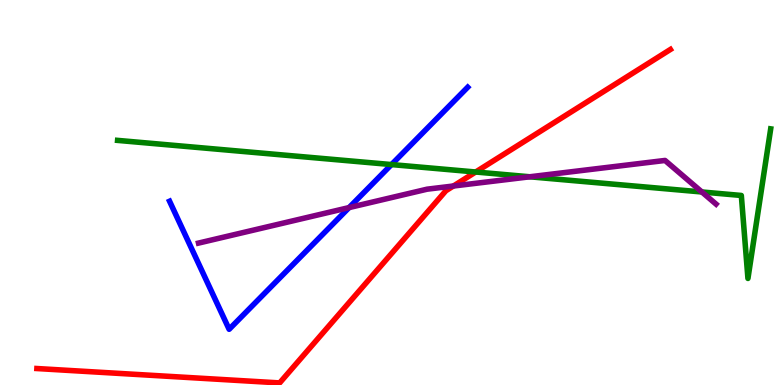[{'lines': ['blue', 'red'], 'intersections': []}, {'lines': ['green', 'red'], 'intersections': [{'x': 6.14, 'y': 5.53}]}, {'lines': ['purple', 'red'], 'intersections': [{'x': 5.85, 'y': 5.17}]}, {'lines': ['blue', 'green'], 'intersections': [{'x': 5.05, 'y': 5.73}]}, {'lines': ['blue', 'purple'], 'intersections': [{'x': 4.5, 'y': 4.61}]}, {'lines': ['green', 'purple'], 'intersections': [{'x': 6.84, 'y': 5.41}, {'x': 9.06, 'y': 5.01}]}]